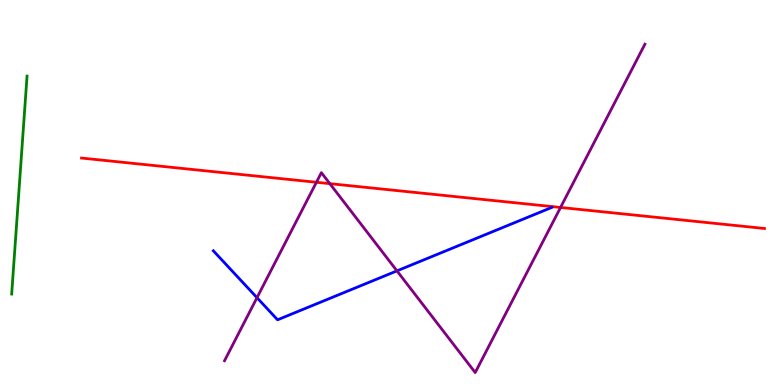[{'lines': ['blue', 'red'], 'intersections': []}, {'lines': ['green', 'red'], 'intersections': []}, {'lines': ['purple', 'red'], 'intersections': [{'x': 4.08, 'y': 5.27}, {'x': 4.26, 'y': 5.23}, {'x': 7.23, 'y': 4.61}]}, {'lines': ['blue', 'green'], 'intersections': []}, {'lines': ['blue', 'purple'], 'intersections': [{'x': 3.32, 'y': 2.27}, {'x': 5.12, 'y': 2.96}]}, {'lines': ['green', 'purple'], 'intersections': []}]